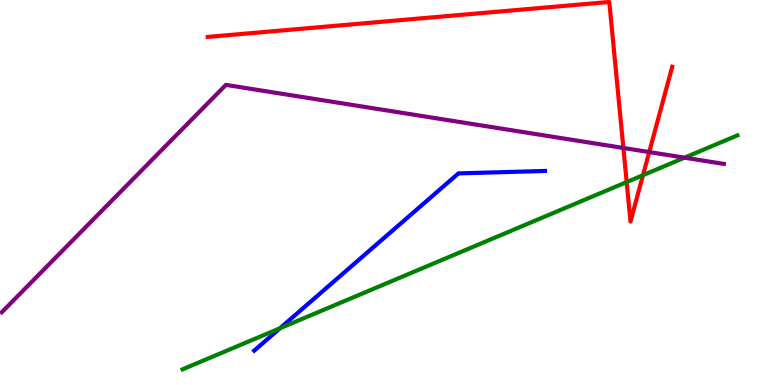[{'lines': ['blue', 'red'], 'intersections': []}, {'lines': ['green', 'red'], 'intersections': [{'x': 8.09, 'y': 5.27}, {'x': 8.3, 'y': 5.45}]}, {'lines': ['purple', 'red'], 'intersections': [{'x': 8.04, 'y': 6.16}, {'x': 8.38, 'y': 6.05}]}, {'lines': ['blue', 'green'], 'intersections': [{'x': 3.61, 'y': 1.47}]}, {'lines': ['blue', 'purple'], 'intersections': []}, {'lines': ['green', 'purple'], 'intersections': [{'x': 8.83, 'y': 5.9}]}]